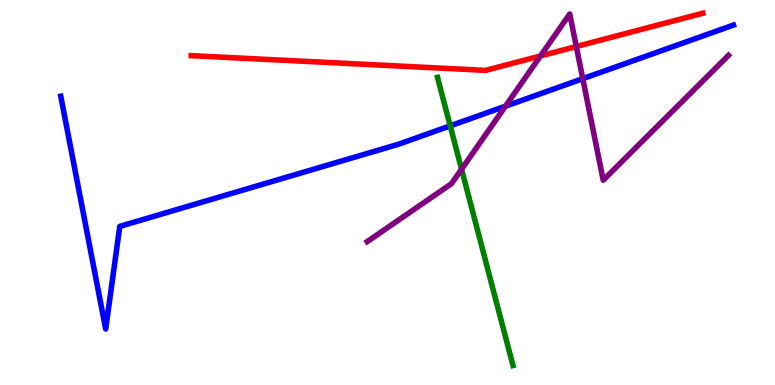[{'lines': ['blue', 'red'], 'intersections': []}, {'lines': ['green', 'red'], 'intersections': []}, {'lines': ['purple', 'red'], 'intersections': [{'x': 6.97, 'y': 8.55}, {'x': 7.44, 'y': 8.79}]}, {'lines': ['blue', 'green'], 'intersections': [{'x': 5.81, 'y': 6.73}]}, {'lines': ['blue', 'purple'], 'intersections': [{'x': 6.52, 'y': 7.24}, {'x': 7.52, 'y': 7.96}]}, {'lines': ['green', 'purple'], 'intersections': [{'x': 5.96, 'y': 5.61}]}]